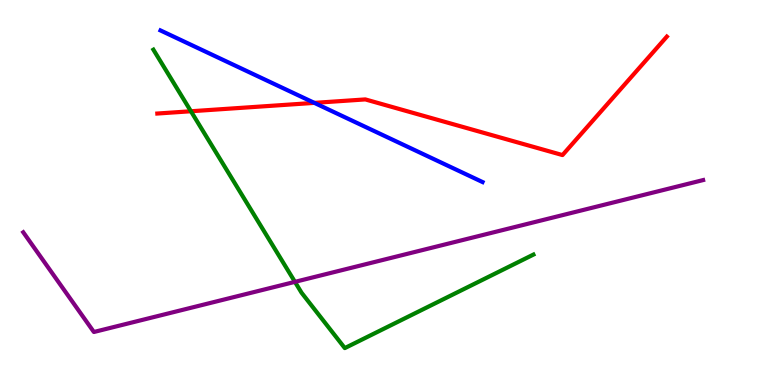[{'lines': ['blue', 'red'], 'intersections': [{'x': 4.06, 'y': 7.33}]}, {'lines': ['green', 'red'], 'intersections': [{'x': 2.46, 'y': 7.11}]}, {'lines': ['purple', 'red'], 'intersections': []}, {'lines': ['blue', 'green'], 'intersections': []}, {'lines': ['blue', 'purple'], 'intersections': []}, {'lines': ['green', 'purple'], 'intersections': [{'x': 3.81, 'y': 2.68}]}]